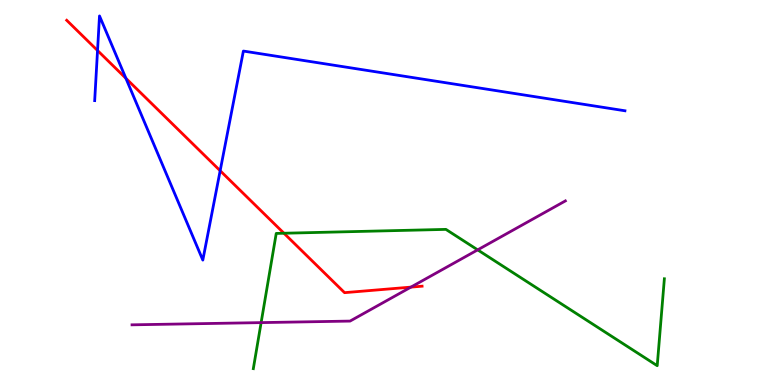[{'lines': ['blue', 'red'], 'intersections': [{'x': 1.26, 'y': 8.69}, {'x': 1.62, 'y': 7.97}, {'x': 2.84, 'y': 5.57}]}, {'lines': ['green', 'red'], 'intersections': [{'x': 3.66, 'y': 3.94}]}, {'lines': ['purple', 'red'], 'intersections': [{'x': 5.3, 'y': 2.54}]}, {'lines': ['blue', 'green'], 'intersections': []}, {'lines': ['blue', 'purple'], 'intersections': []}, {'lines': ['green', 'purple'], 'intersections': [{'x': 3.37, 'y': 1.62}, {'x': 6.16, 'y': 3.51}]}]